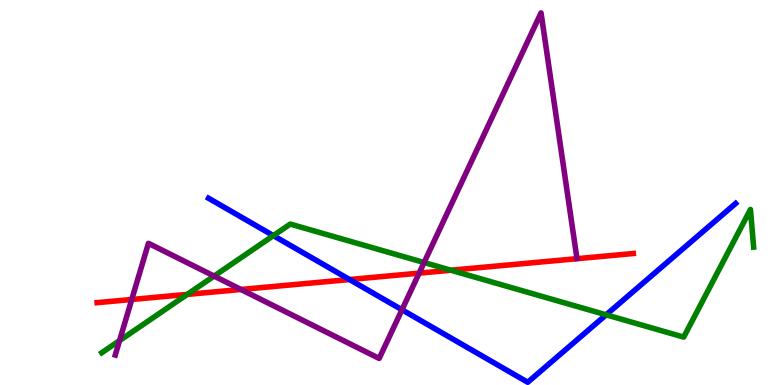[{'lines': ['blue', 'red'], 'intersections': [{'x': 4.51, 'y': 2.74}]}, {'lines': ['green', 'red'], 'intersections': [{'x': 2.42, 'y': 2.35}, {'x': 5.82, 'y': 2.98}]}, {'lines': ['purple', 'red'], 'intersections': [{'x': 1.7, 'y': 2.22}, {'x': 3.11, 'y': 2.48}, {'x': 5.41, 'y': 2.91}]}, {'lines': ['blue', 'green'], 'intersections': [{'x': 3.53, 'y': 3.88}, {'x': 7.82, 'y': 1.82}]}, {'lines': ['blue', 'purple'], 'intersections': [{'x': 5.19, 'y': 1.95}]}, {'lines': ['green', 'purple'], 'intersections': [{'x': 1.54, 'y': 1.15}, {'x': 2.76, 'y': 2.83}, {'x': 5.47, 'y': 3.18}]}]